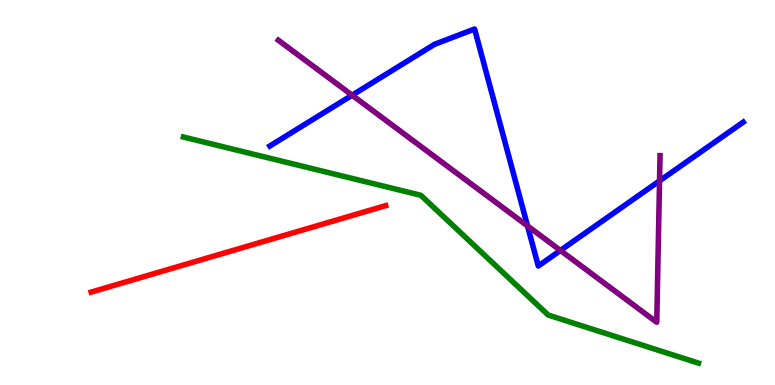[{'lines': ['blue', 'red'], 'intersections': []}, {'lines': ['green', 'red'], 'intersections': []}, {'lines': ['purple', 'red'], 'intersections': []}, {'lines': ['blue', 'green'], 'intersections': []}, {'lines': ['blue', 'purple'], 'intersections': [{'x': 4.54, 'y': 7.53}, {'x': 6.81, 'y': 4.13}, {'x': 7.23, 'y': 3.49}, {'x': 8.51, 'y': 5.3}]}, {'lines': ['green', 'purple'], 'intersections': []}]